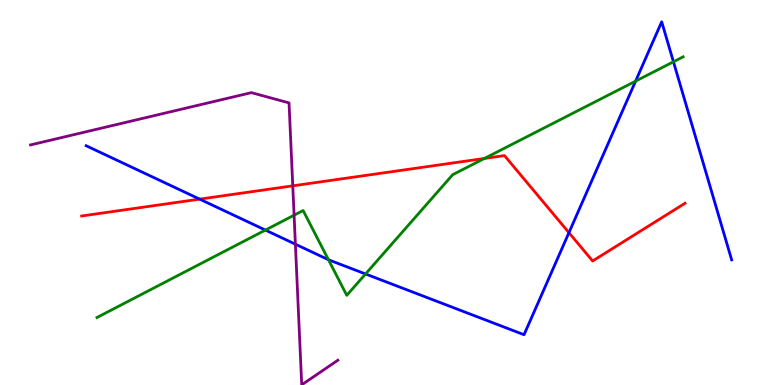[{'lines': ['blue', 'red'], 'intersections': [{'x': 2.58, 'y': 4.83}, {'x': 7.34, 'y': 3.96}]}, {'lines': ['green', 'red'], 'intersections': [{'x': 6.25, 'y': 5.88}]}, {'lines': ['purple', 'red'], 'intersections': [{'x': 3.78, 'y': 5.17}]}, {'lines': ['blue', 'green'], 'intersections': [{'x': 3.42, 'y': 4.02}, {'x': 4.24, 'y': 3.25}, {'x': 4.72, 'y': 2.88}, {'x': 8.2, 'y': 7.89}, {'x': 8.69, 'y': 8.4}]}, {'lines': ['blue', 'purple'], 'intersections': [{'x': 3.81, 'y': 3.66}]}, {'lines': ['green', 'purple'], 'intersections': [{'x': 3.79, 'y': 4.41}]}]